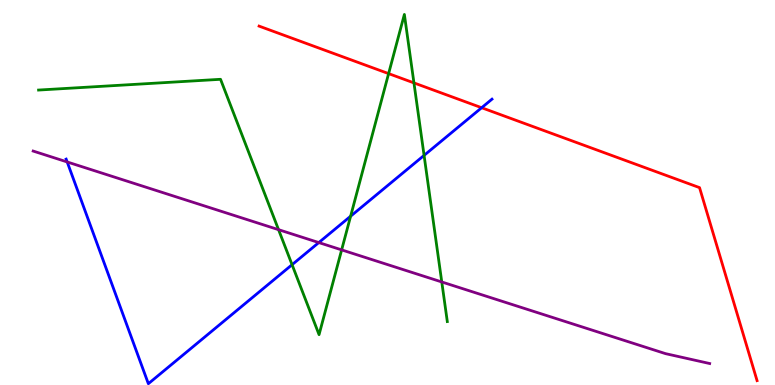[{'lines': ['blue', 'red'], 'intersections': [{'x': 6.21, 'y': 7.2}]}, {'lines': ['green', 'red'], 'intersections': [{'x': 5.01, 'y': 8.09}, {'x': 5.34, 'y': 7.85}]}, {'lines': ['purple', 'red'], 'intersections': []}, {'lines': ['blue', 'green'], 'intersections': [{'x': 3.77, 'y': 3.12}, {'x': 4.52, 'y': 4.38}, {'x': 5.47, 'y': 5.96}]}, {'lines': ['blue', 'purple'], 'intersections': [{'x': 0.867, 'y': 5.79}, {'x': 4.11, 'y': 3.7}]}, {'lines': ['green', 'purple'], 'intersections': [{'x': 3.59, 'y': 4.03}, {'x': 4.41, 'y': 3.51}, {'x': 5.7, 'y': 2.68}]}]